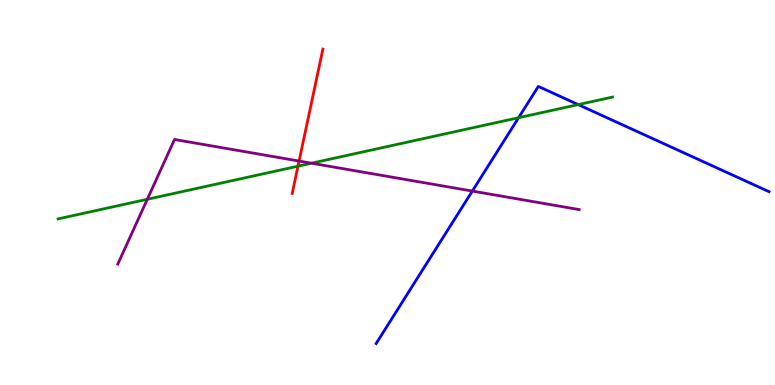[{'lines': ['blue', 'red'], 'intersections': []}, {'lines': ['green', 'red'], 'intersections': [{'x': 3.85, 'y': 5.68}]}, {'lines': ['purple', 'red'], 'intersections': [{'x': 3.86, 'y': 5.82}]}, {'lines': ['blue', 'green'], 'intersections': [{'x': 6.69, 'y': 6.94}, {'x': 7.46, 'y': 7.28}]}, {'lines': ['blue', 'purple'], 'intersections': [{'x': 6.09, 'y': 5.04}]}, {'lines': ['green', 'purple'], 'intersections': [{'x': 1.9, 'y': 4.82}, {'x': 4.02, 'y': 5.76}]}]